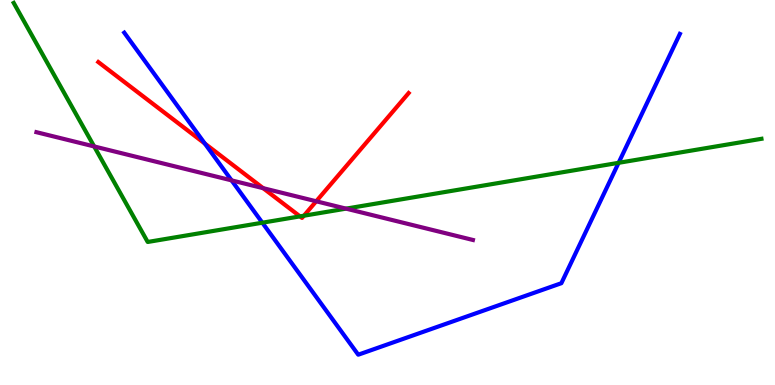[{'lines': ['blue', 'red'], 'intersections': [{'x': 2.64, 'y': 6.27}]}, {'lines': ['green', 'red'], 'intersections': [{'x': 3.87, 'y': 4.38}, {'x': 3.92, 'y': 4.4}]}, {'lines': ['purple', 'red'], 'intersections': [{'x': 3.4, 'y': 5.11}, {'x': 4.08, 'y': 4.77}]}, {'lines': ['blue', 'green'], 'intersections': [{'x': 3.38, 'y': 4.22}, {'x': 7.98, 'y': 5.77}]}, {'lines': ['blue', 'purple'], 'intersections': [{'x': 2.99, 'y': 5.31}]}, {'lines': ['green', 'purple'], 'intersections': [{'x': 1.21, 'y': 6.2}, {'x': 4.47, 'y': 4.58}]}]